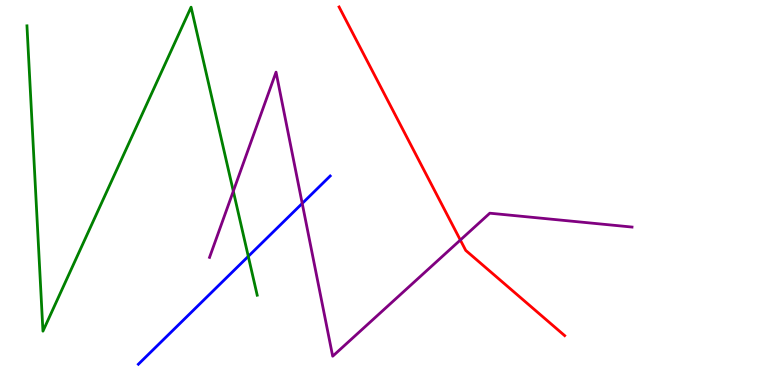[{'lines': ['blue', 'red'], 'intersections': []}, {'lines': ['green', 'red'], 'intersections': []}, {'lines': ['purple', 'red'], 'intersections': [{'x': 5.94, 'y': 3.77}]}, {'lines': ['blue', 'green'], 'intersections': [{'x': 3.2, 'y': 3.34}]}, {'lines': ['blue', 'purple'], 'intersections': [{'x': 3.9, 'y': 4.72}]}, {'lines': ['green', 'purple'], 'intersections': [{'x': 3.01, 'y': 5.03}]}]